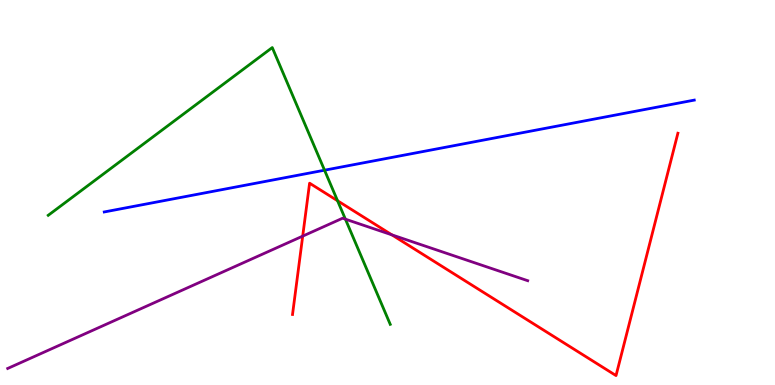[{'lines': ['blue', 'red'], 'intersections': []}, {'lines': ['green', 'red'], 'intersections': [{'x': 4.36, 'y': 4.79}]}, {'lines': ['purple', 'red'], 'intersections': [{'x': 3.91, 'y': 3.87}, {'x': 5.06, 'y': 3.9}]}, {'lines': ['blue', 'green'], 'intersections': [{'x': 4.19, 'y': 5.58}]}, {'lines': ['blue', 'purple'], 'intersections': []}, {'lines': ['green', 'purple'], 'intersections': [{'x': 4.46, 'y': 4.31}]}]